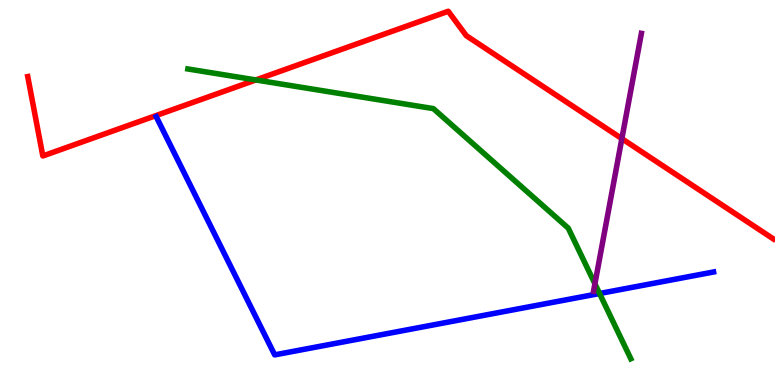[{'lines': ['blue', 'red'], 'intersections': []}, {'lines': ['green', 'red'], 'intersections': [{'x': 3.3, 'y': 7.92}]}, {'lines': ['purple', 'red'], 'intersections': [{'x': 8.02, 'y': 6.4}]}, {'lines': ['blue', 'green'], 'intersections': [{'x': 7.74, 'y': 2.38}]}, {'lines': ['blue', 'purple'], 'intersections': []}, {'lines': ['green', 'purple'], 'intersections': [{'x': 7.68, 'y': 2.63}]}]